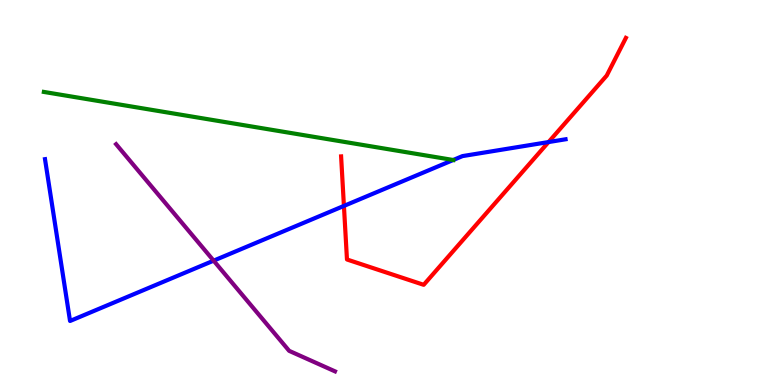[{'lines': ['blue', 'red'], 'intersections': [{'x': 4.44, 'y': 4.65}, {'x': 7.08, 'y': 6.31}]}, {'lines': ['green', 'red'], 'intersections': []}, {'lines': ['purple', 'red'], 'intersections': []}, {'lines': ['blue', 'green'], 'intersections': [{'x': 5.85, 'y': 5.84}]}, {'lines': ['blue', 'purple'], 'intersections': [{'x': 2.76, 'y': 3.23}]}, {'lines': ['green', 'purple'], 'intersections': []}]